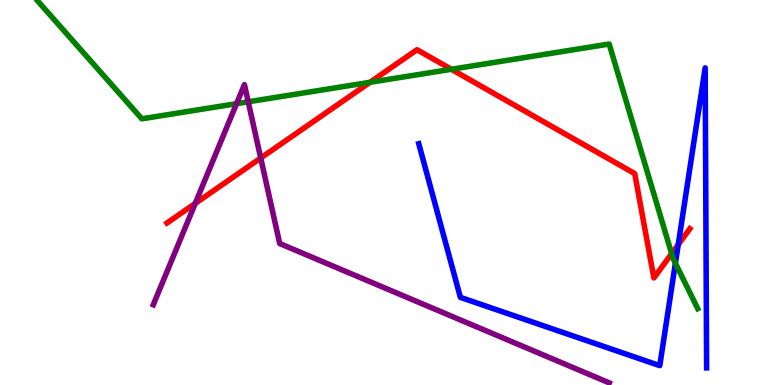[{'lines': ['blue', 'red'], 'intersections': [{'x': 8.75, 'y': 3.65}]}, {'lines': ['green', 'red'], 'intersections': [{'x': 4.77, 'y': 7.86}, {'x': 5.82, 'y': 8.2}, {'x': 8.67, 'y': 3.41}]}, {'lines': ['purple', 'red'], 'intersections': [{'x': 2.52, 'y': 4.72}, {'x': 3.36, 'y': 5.9}]}, {'lines': ['blue', 'green'], 'intersections': [{'x': 8.71, 'y': 3.16}]}, {'lines': ['blue', 'purple'], 'intersections': []}, {'lines': ['green', 'purple'], 'intersections': [{'x': 3.05, 'y': 7.31}, {'x': 3.2, 'y': 7.36}]}]